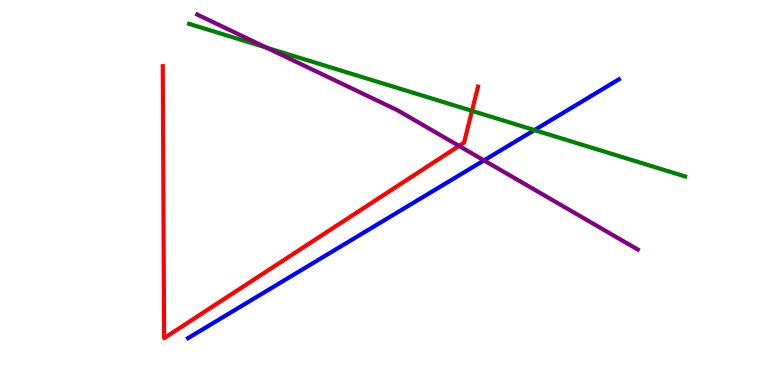[{'lines': ['blue', 'red'], 'intersections': []}, {'lines': ['green', 'red'], 'intersections': [{'x': 6.09, 'y': 7.12}]}, {'lines': ['purple', 'red'], 'intersections': [{'x': 5.92, 'y': 6.21}]}, {'lines': ['blue', 'green'], 'intersections': [{'x': 6.9, 'y': 6.62}]}, {'lines': ['blue', 'purple'], 'intersections': [{'x': 6.25, 'y': 5.83}]}, {'lines': ['green', 'purple'], 'intersections': [{'x': 3.44, 'y': 8.76}]}]